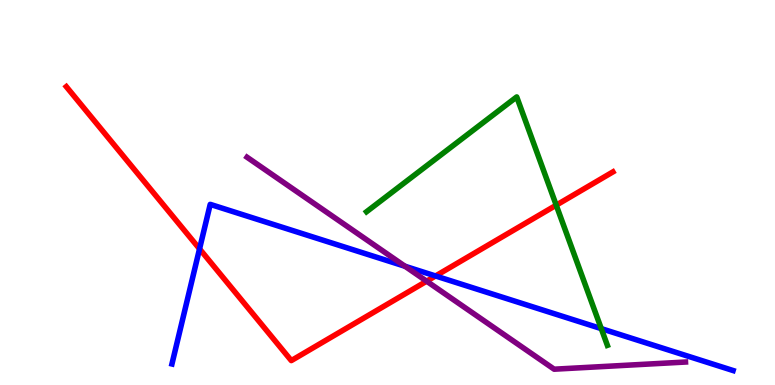[{'lines': ['blue', 'red'], 'intersections': [{'x': 2.57, 'y': 3.54}, {'x': 5.62, 'y': 2.83}]}, {'lines': ['green', 'red'], 'intersections': [{'x': 7.18, 'y': 4.67}]}, {'lines': ['purple', 'red'], 'intersections': [{'x': 5.51, 'y': 2.7}]}, {'lines': ['blue', 'green'], 'intersections': [{'x': 7.76, 'y': 1.46}]}, {'lines': ['blue', 'purple'], 'intersections': [{'x': 5.23, 'y': 3.08}]}, {'lines': ['green', 'purple'], 'intersections': []}]